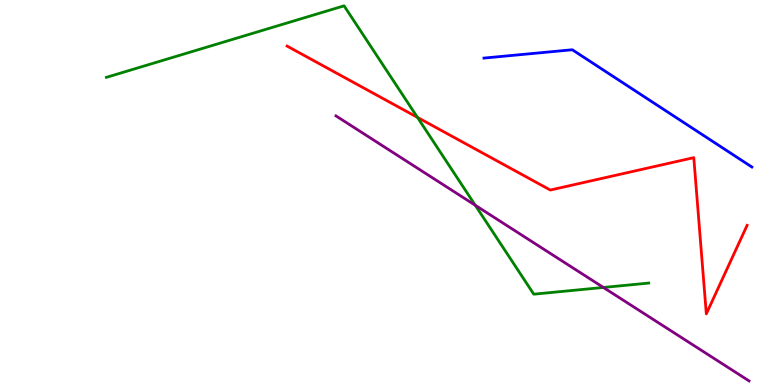[{'lines': ['blue', 'red'], 'intersections': []}, {'lines': ['green', 'red'], 'intersections': [{'x': 5.39, 'y': 6.95}]}, {'lines': ['purple', 'red'], 'intersections': []}, {'lines': ['blue', 'green'], 'intersections': []}, {'lines': ['blue', 'purple'], 'intersections': []}, {'lines': ['green', 'purple'], 'intersections': [{'x': 6.13, 'y': 4.67}, {'x': 7.79, 'y': 2.53}]}]